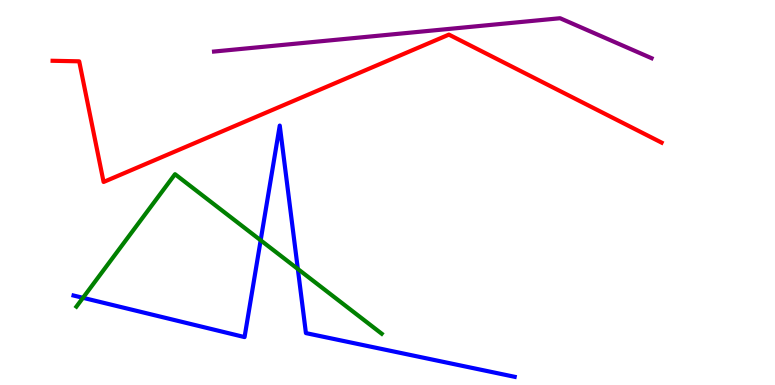[{'lines': ['blue', 'red'], 'intersections': []}, {'lines': ['green', 'red'], 'intersections': []}, {'lines': ['purple', 'red'], 'intersections': []}, {'lines': ['blue', 'green'], 'intersections': [{'x': 1.07, 'y': 2.26}, {'x': 3.36, 'y': 3.76}, {'x': 3.84, 'y': 3.01}]}, {'lines': ['blue', 'purple'], 'intersections': []}, {'lines': ['green', 'purple'], 'intersections': []}]